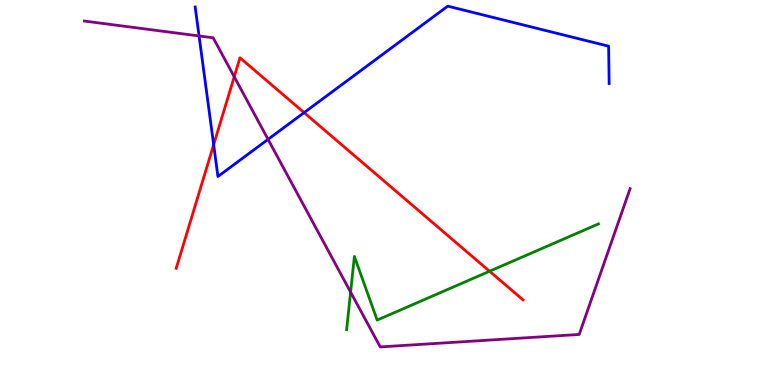[{'lines': ['blue', 'red'], 'intersections': [{'x': 2.76, 'y': 6.24}, {'x': 3.92, 'y': 7.07}]}, {'lines': ['green', 'red'], 'intersections': [{'x': 6.32, 'y': 2.95}]}, {'lines': ['purple', 'red'], 'intersections': [{'x': 3.02, 'y': 8.01}]}, {'lines': ['blue', 'green'], 'intersections': []}, {'lines': ['blue', 'purple'], 'intersections': [{'x': 2.57, 'y': 9.07}, {'x': 3.46, 'y': 6.38}]}, {'lines': ['green', 'purple'], 'intersections': [{'x': 4.52, 'y': 2.41}]}]